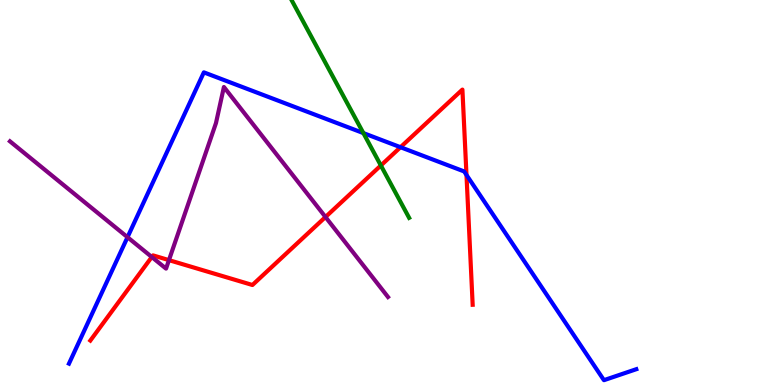[{'lines': ['blue', 'red'], 'intersections': [{'x': 5.17, 'y': 6.18}, {'x': 6.02, 'y': 5.46}]}, {'lines': ['green', 'red'], 'intersections': [{'x': 4.91, 'y': 5.7}]}, {'lines': ['purple', 'red'], 'intersections': [{'x': 1.96, 'y': 3.32}, {'x': 2.18, 'y': 3.24}, {'x': 4.2, 'y': 4.36}]}, {'lines': ['blue', 'green'], 'intersections': [{'x': 4.69, 'y': 6.54}]}, {'lines': ['blue', 'purple'], 'intersections': [{'x': 1.65, 'y': 3.84}]}, {'lines': ['green', 'purple'], 'intersections': []}]